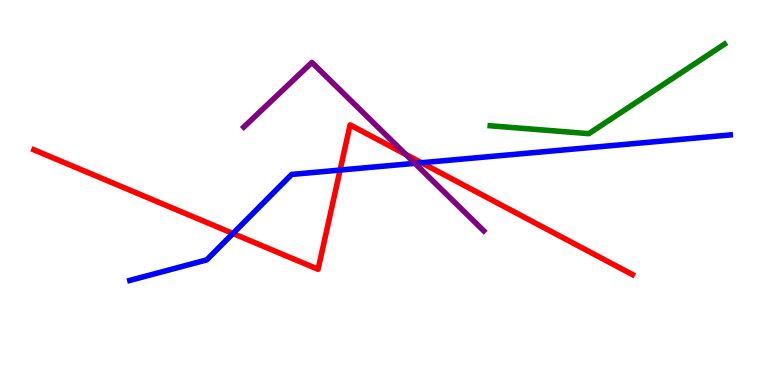[{'lines': ['blue', 'red'], 'intersections': [{'x': 3.01, 'y': 3.94}, {'x': 4.39, 'y': 5.58}, {'x': 5.44, 'y': 5.77}]}, {'lines': ['green', 'red'], 'intersections': []}, {'lines': ['purple', 'red'], 'intersections': [{'x': 5.24, 'y': 5.99}]}, {'lines': ['blue', 'green'], 'intersections': []}, {'lines': ['blue', 'purple'], 'intersections': [{'x': 5.35, 'y': 5.76}]}, {'lines': ['green', 'purple'], 'intersections': []}]